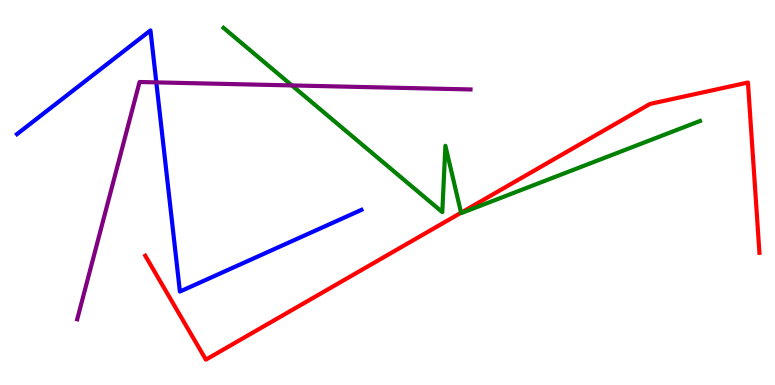[{'lines': ['blue', 'red'], 'intersections': []}, {'lines': ['green', 'red'], 'intersections': [{'x': 5.95, 'y': 4.47}]}, {'lines': ['purple', 'red'], 'intersections': []}, {'lines': ['blue', 'green'], 'intersections': []}, {'lines': ['blue', 'purple'], 'intersections': [{'x': 2.02, 'y': 7.86}]}, {'lines': ['green', 'purple'], 'intersections': [{'x': 3.77, 'y': 7.78}]}]